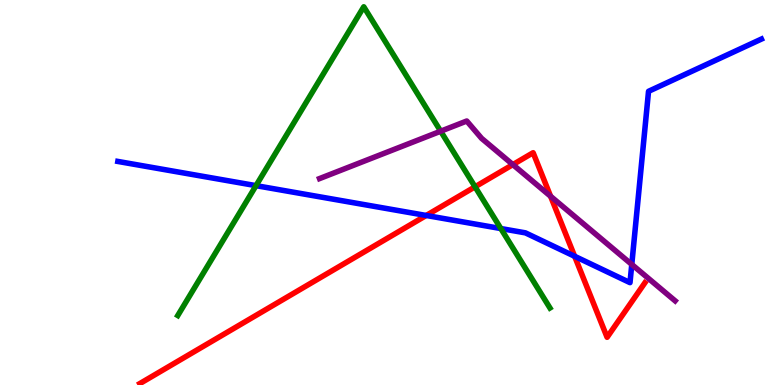[{'lines': ['blue', 'red'], 'intersections': [{'x': 5.5, 'y': 4.4}, {'x': 7.41, 'y': 3.34}]}, {'lines': ['green', 'red'], 'intersections': [{'x': 6.13, 'y': 5.15}]}, {'lines': ['purple', 'red'], 'intersections': [{'x': 6.62, 'y': 5.72}, {'x': 7.1, 'y': 4.9}]}, {'lines': ['blue', 'green'], 'intersections': [{'x': 3.3, 'y': 5.18}, {'x': 6.46, 'y': 4.06}]}, {'lines': ['blue', 'purple'], 'intersections': [{'x': 8.15, 'y': 3.13}]}, {'lines': ['green', 'purple'], 'intersections': [{'x': 5.69, 'y': 6.59}]}]